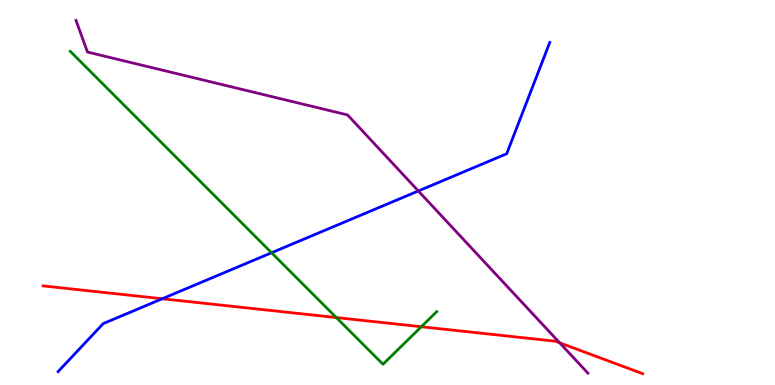[{'lines': ['blue', 'red'], 'intersections': [{'x': 2.09, 'y': 2.24}]}, {'lines': ['green', 'red'], 'intersections': [{'x': 4.34, 'y': 1.75}, {'x': 5.44, 'y': 1.51}]}, {'lines': ['purple', 'red'], 'intersections': [{'x': 7.22, 'y': 1.1}]}, {'lines': ['blue', 'green'], 'intersections': [{'x': 3.5, 'y': 3.44}]}, {'lines': ['blue', 'purple'], 'intersections': [{'x': 5.4, 'y': 5.04}]}, {'lines': ['green', 'purple'], 'intersections': []}]